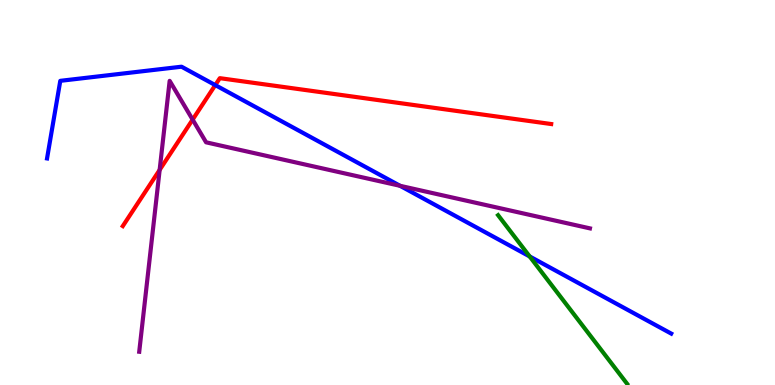[{'lines': ['blue', 'red'], 'intersections': [{'x': 2.78, 'y': 7.79}]}, {'lines': ['green', 'red'], 'intersections': []}, {'lines': ['purple', 'red'], 'intersections': [{'x': 2.06, 'y': 5.59}, {'x': 2.49, 'y': 6.89}]}, {'lines': ['blue', 'green'], 'intersections': [{'x': 6.83, 'y': 3.34}]}, {'lines': ['blue', 'purple'], 'intersections': [{'x': 5.16, 'y': 5.17}]}, {'lines': ['green', 'purple'], 'intersections': []}]